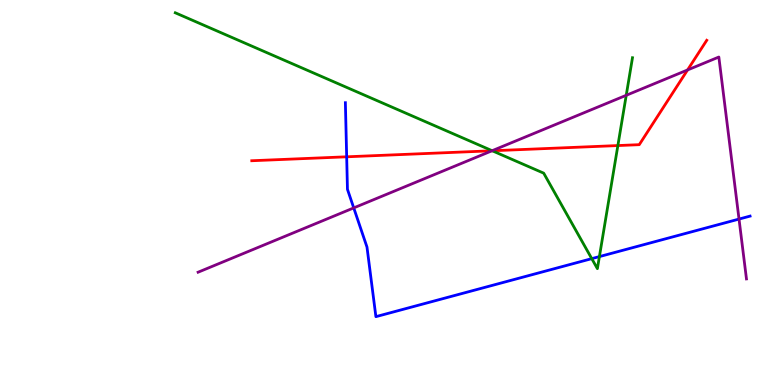[{'lines': ['blue', 'red'], 'intersections': [{'x': 4.47, 'y': 5.93}]}, {'lines': ['green', 'red'], 'intersections': [{'x': 6.35, 'y': 6.08}, {'x': 7.97, 'y': 6.22}]}, {'lines': ['purple', 'red'], 'intersections': [{'x': 6.35, 'y': 6.08}, {'x': 8.87, 'y': 8.18}]}, {'lines': ['blue', 'green'], 'intersections': [{'x': 7.64, 'y': 3.28}, {'x': 7.73, 'y': 3.34}]}, {'lines': ['blue', 'purple'], 'intersections': [{'x': 4.56, 'y': 4.6}, {'x': 9.54, 'y': 4.31}]}, {'lines': ['green', 'purple'], 'intersections': [{'x': 6.35, 'y': 6.09}, {'x': 8.08, 'y': 7.52}]}]